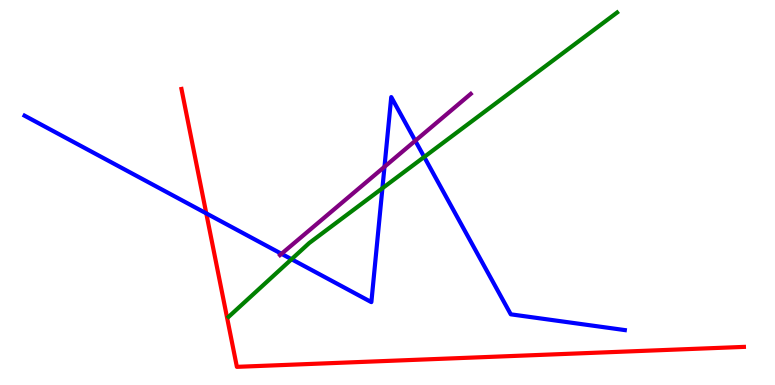[{'lines': ['blue', 'red'], 'intersections': [{'x': 2.66, 'y': 4.46}]}, {'lines': ['green', 'red'], 'intersections': []}, {'lines': ['purple', 'red'], 'intersections': []}, {'lines': ['blue', 'green'], 'intersections': [{'x': 3.76, 'y': 3.27}, {'x': 4.93, 'y': 5.11}, {'x': 5.47, 'y': 5.92}]}, {'lines': ['blue', 'purple'], 'intersections': [{'x': 3.63, 'y': 3.41}, {'x': 4.96, 'y': 5.67}, {'x': 5.36, 'y': 6.34}]}, {'lines': ['green', 'purple'], 'intersections': []}]